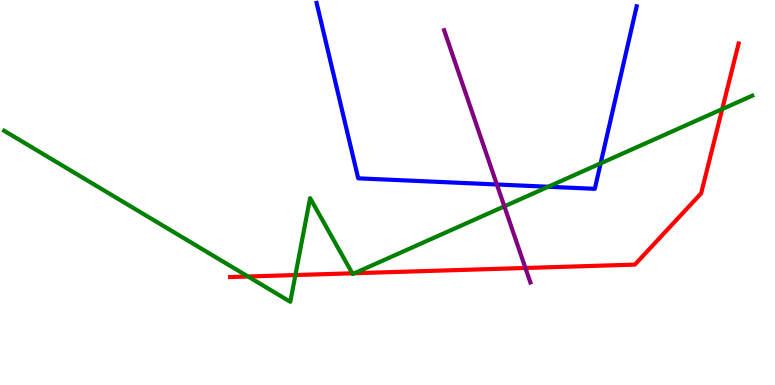[{'lines': ['blue', 'red'], 'intersections': []}, {'lines': ['green', 'red'], 'intersections': [{'x': 3.2, 'y': 2.82}, {'x': 3.81, 'y': 2.86}, {'x': 4.55, 'y': 2.9}, {'x': 4.57, 'y': 2.9}, {'x': 9.32, 'y': 7.17}]}, {'lines': ['purple', 'red'], 'intersections': [{'x': 6.78, 'y': 3.04}]}, {'lines': ['blue', 'green'], 'intersections': [{'x': 7.07, 'y': 5.15}, {'x': 7.75, 'y': 5.76}]}, {'lines': ['blue', 'purple'], 'intersections': [{'x': 6.41, 'y': 5.21}]}, {'lines': ['green', 'purple'], 'intersections': [{'x': 6.51, 'y': 4.64}]}]